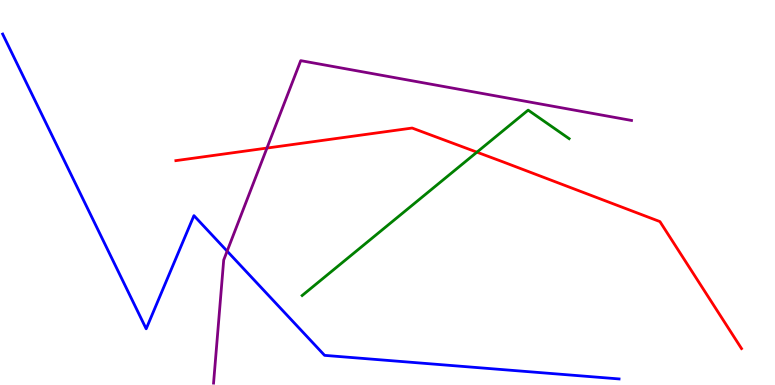[{'lines': ['blue', 'red'], 'intersections': []}, {'lines': ['green', 'red'], 'intersections': [{'x': 6.15, 'y': 6.05}]}, {'lines': ['purple', 'red'], 'intersections': [{'x': 3.44, 'y': 6.15}]}, {'lines': ['blue', 'green'], 'intersections': []}, {'lines': ['blue', 'purple'], 'intersections': [{'x': 2.93, 'y': 3.48}]}, {'lines': ['green', 'purple'], 'intersections': []}]